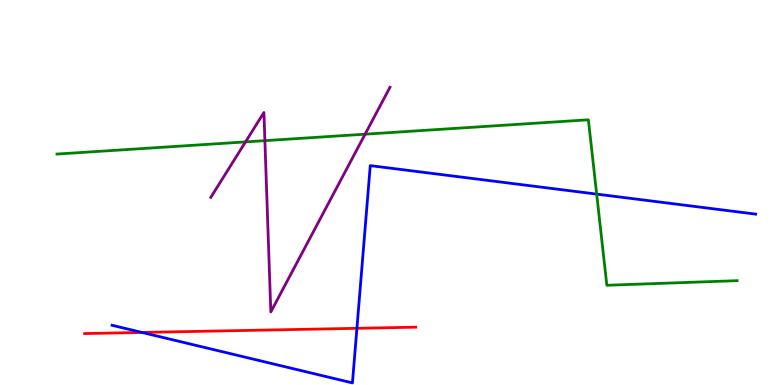[{'lines': ['blue', 'red'], 'intersections': [{'x': 1.83, 'y': 1.36}, {'x': 4.61, 'y': 1.47}]}, {'lines': ['green', 'red'], 'intersections': []}, {'lines': ['purple', 'red'], 'intersections': []}, {'lines': ['blue', 'green'], 'intersections': [{'x': 7.7, 'y': 4.96}]}, {'lines': ['blue', 'purple'], 'intersections': []}, {'lines': ['green', 'purple'], 'intersections': [{'x': 3.17, 'y': 6.31}, {'x': 3.42, 'y': 6.35}, {'x': 4.71, 'y': 6.51}]}]